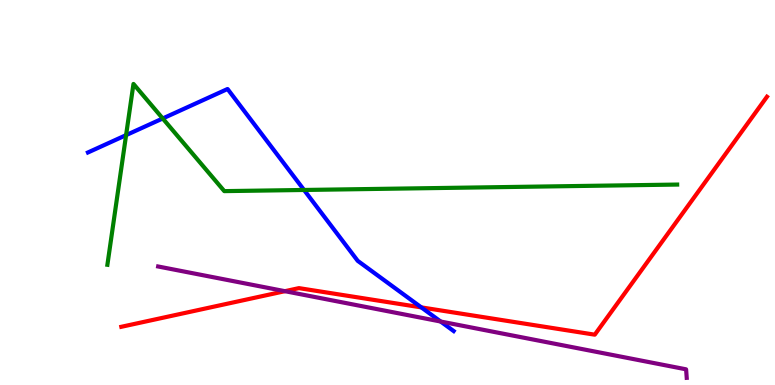[{'lines': ['blue', 'red'], 'intersections': [{'x': 5.44, 'y': 2.02}]}, {'lines': ['green', 'red'], 'intersections': []}, {'lines': ['purple', 'red'], 'intersections': [{'x': 3.68, 'y': 2.44}]}, {'lines': ['blue', 'green'], 'intersections': [{'x': 1.63, 'y': 6.49}, {'x': 2.1, 'y': 6.92}, {'x': 3.92, 'y': 5.07}]}, {'lines': ['blue', 'purple'], 'intersections': [{'x': 5.69, 'y': 1.65}]}, {'lines': ['green', 'purple'], 'intersections': []}]